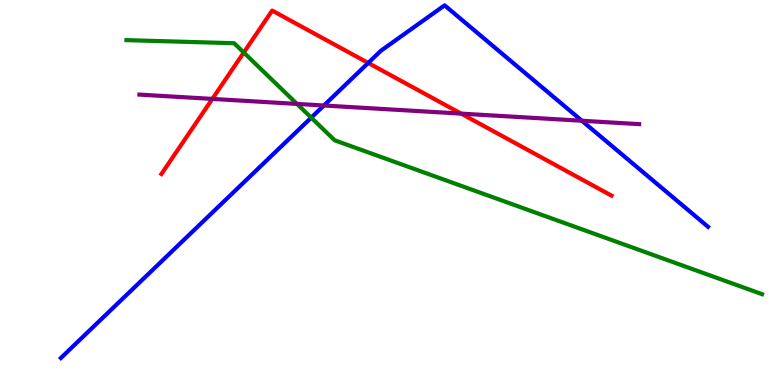[{'lines': ['blue', 'red'], 'intersections': [{'x': 4.75, 'y': 8.37}]}, {'lines': ['green', 'red'], 'intersections': [{'x': 3.15, 'y': 8.64}]}, {'lines': ['purple', 'red'], 'intersections': [{'x': 2.74, 'y': 7.43}, {'x': 5.95, 'y': 7.05}]}, {'lines': ['blue', 'green'], 'intersections': [{'x': 4.02, 'y': 6.94}]}, {'lines': ['blue', 'purple'], 'intersections': [{'x': 4.18, 'y': 7.26}, {'x': 7.51, 'y': 6.86}]}, {'lines': ['green', 'purple'], 'intersections': [{'x': 3.83, 'y': 7.3}]}]